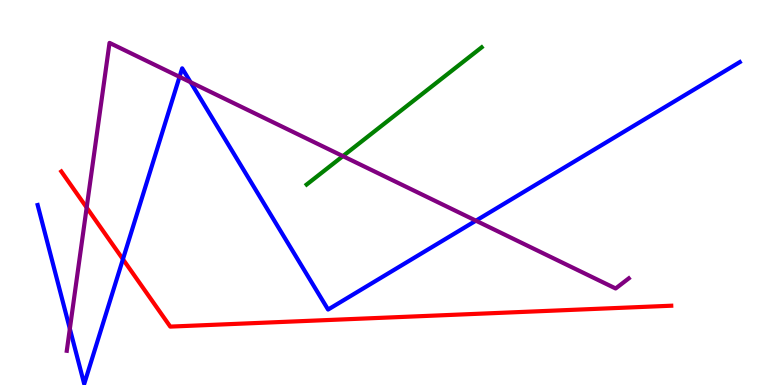[{'lines': ['blue', 'red'], 'intersections': [{'x': 1.59, 'y': 3.27}]}, {'lines': ['green', 'red'], 'intersections': []}, {'lines': ['purple', 'red'], 'intersections': [{'x': 1.12, 'y': 4.61}]}, {'lines': ['blue', 'green'], 'intersections': []}, {'lines': ['blue', 'purple'], 'intersections': [{'x': 0.901, 'y': 1.46}, {'x': 2.32, 'y': 8.0}, {'x': 2.46, 'y': 7.86}, {'x': 6.14, 'y': 4.27}]}, {'lines': ['green', 'purple'], 'intersections': [{'x': 4.42, 'y': 5.94}]}]